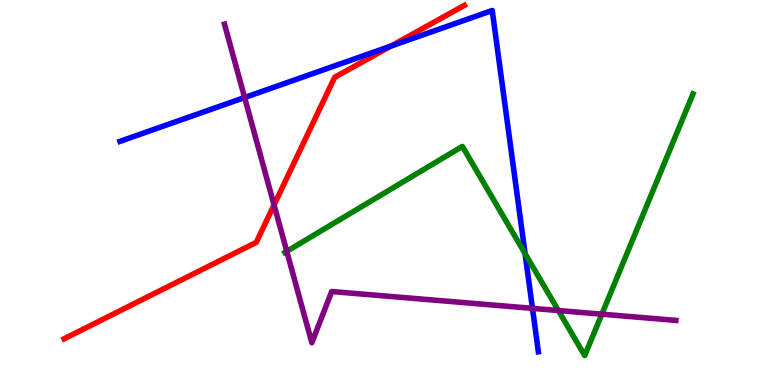[{'lines': ['blue', 'red'], 'intersections': [{'x': 5.04, 'y': 8.8}]}, {'lines': ['green', 'red'], 'intersections': []}, {'lines': ['purple', 'red'], 'intersections': [{'x': 3.54, 'y': 4.68}]}, {'lines': ['blue', 'green'], 'intersections': [{'x': 6.78, 'y': 3.41}]}, {'lines': ['blue', 'purple'], 'intersections': [{'x': 3.16, 'y': 7.47}, {'x': 6.87, 'y': 1.99}]}, {'lines': ['green', 'purple'], 'intersections': [{'x': 3.7, 'y': 3.47}, {'x': 7.2, 'y': 1.93}, {'x': 7.77, 'y': 1.84}]}]